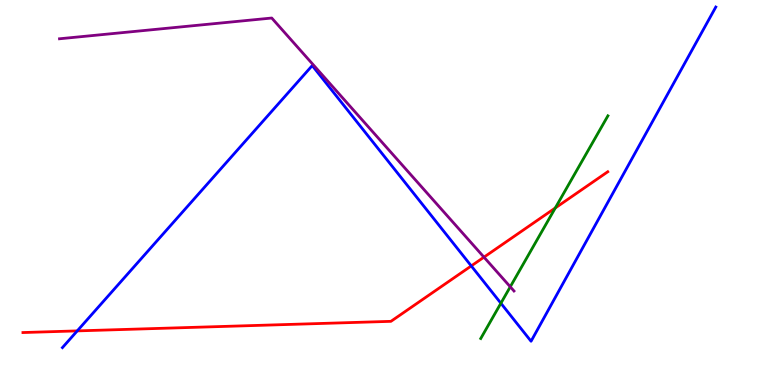[{'lines': ['blue', 'red'], 'intersections': [{'x': 0.997, 'y': 1.41}, {'x': 6.08, 'y': 3.09}]}, {'lines': ['green', 'red'], 'intersections': [{'x': 7.17, 'y': 4.6}]}, {'lines': ['purple', 'red'], 'intersections': [{'x': 6.24, 'y': 3.32}]}, {'lines': ['blue', 'green'], 'intersections': [{'x': 6.46, 'y': 2.12}]}, {'lines': ['blue', 'purple'], 'intersections': []}, {'lines': ['green', 'purple'], 'intersections': [{'x': 6.58, 'y': 2.55}]}]